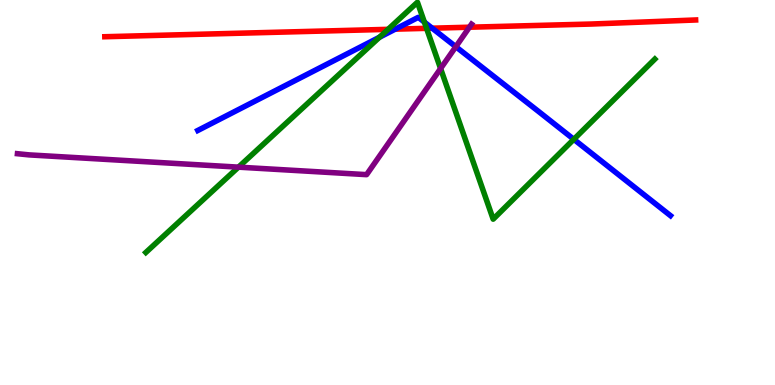[{'lines': ['blue', 'red'], 'intersections': [{'x': 5.1, 'y': 9.24}, {'x': 5.58, 'y': 9.27}]}, {'lines': ['green', 'red'], 'intersections': [{'x': 5.01, 'y': 9.24}, {'x': 5.5, 'y': 9.26}]}, {'lines': ['purple', 'red'], 'intersections': [{'x': 6.06, 'y': 9.29}]}, {'lines': ['blue', 'green'], 'intersections': [{'x': 4.9, 'y': 9.03}, {'x': 5.48, 'y': 9.43}, {'x': 7.4, 'y': 6.38}]}, {'lines': ['blue', 'purple'], 'intersections': [{'x': 5.88, 'y': 8.79}]}, {'lines': ['green', 'purple'], 'intersections': [{'x': 3.08, 'y': 5.66}, {'x': 5.69, 'y': 8.22}]}]